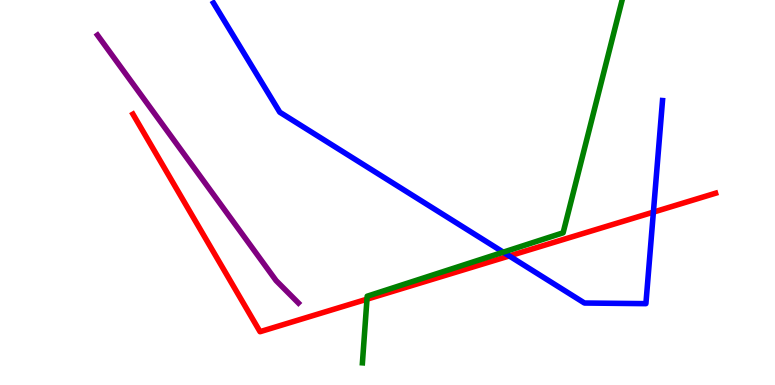[{'lines': ['blue', 'red'], 'intersections': [{'x': 6.57, 'y': 3.35}, {'x': 8.43, 'y': 4.49}]}, {'lines': ['green', 'red'], 'intersections': [{'x': 4.74, 'y': 2.23}]}, {'lines': ['purple', 'red'], 'intersections': []}, {'lines': ['blue', 'green'], 'intersections': [{'x': 6.49, 'y': 3.45}]}, {'lines': ['blue', 'purple'], 'intersections': []}, {'lines': ['green', 'purple'], 'intersections': []}]